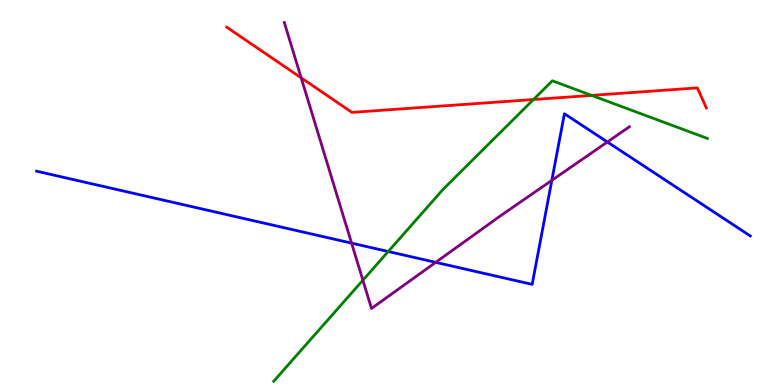[{'lines': ['blue', 'red'], 'intersections': []}, {'lines': ['green', 'red'], 'intersections': [{'x': 6.88, 'y': 7.42}, {'x': 7.63, 'y': 7.52}]}, {'lines': ['purple', 'red'], 'intersections': [{'x': 3.89, 'y': 7.98}]}, {'lines': ['blue', 'green'], 'intersections': [{'x': 5.01, 'y': 3.47}]}, {'lines': ['blue', 'purple'], 'intersections': [{'x': 4.54, 'y': 3.68}, {'x': 5.62, 'y': 3.19}, {'x': 7.12, 'y': 5.32}, {'x': 7.84, 'y': 6.31}]}, {'lines': ['green', 'purple'], 'intersections': [{'x': 4.68, 'y': 2.72}]}]